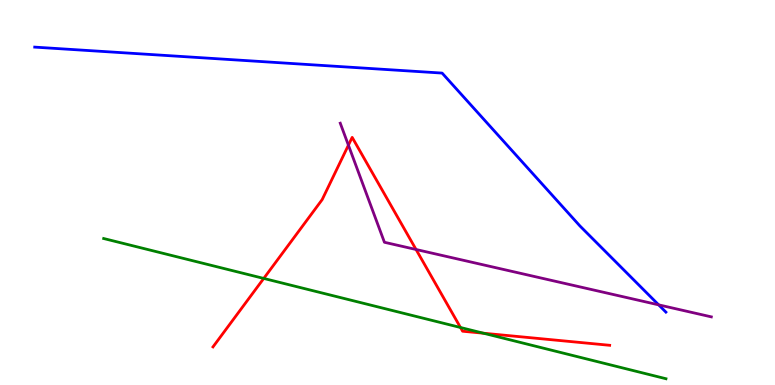[{'lines': ['blue', 'red'], 'intersections': []}, {'lines': ['green', 'red'], 'intersections': [{'x': 3.4, 'y': 2.77}, {'x': 5.94, 'y': 1.49}, {'x': 6.24, 'y': 1.35}]}, {'lines': ['purple', 'red'], 'intersections': [{'x': 4.5, 'y': 6.23}, {'x': 5.37, 'y': 3.52}]}, {'lines': ['blue', 'green'], 'intersections': []}, {'lines': ['blue', 'purple'], 'intersections': [{'x': 8.5, 'y': 2.08}]}, {'lines': ['green', 'purple'], 'intersections': []}]